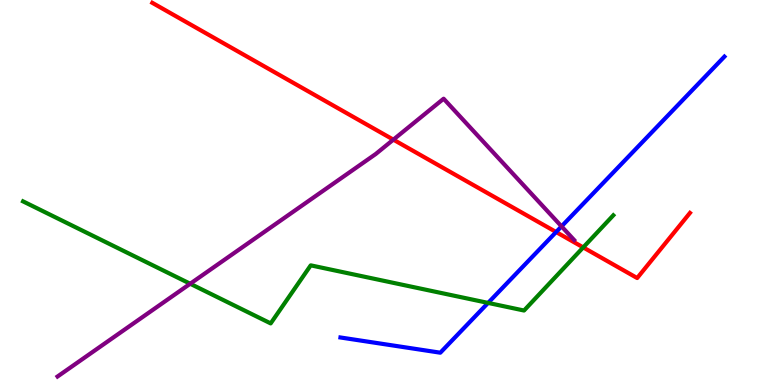[{'lines': ['blue', 'red'], 'intersections': [{'x': 7.18, 'y': 3.97}]}, {'lines': ['green', 'red'], 'intersections': [{'x': 7.53, 'y': 3.57}]}, {'lines': ['purple', 'red'], 'intersections': [{'x': 5.08, 'y': 6.37}]}, {'lines': ['blue', 'green'], 'intersections': [{'x': 6.3, 'y': 2.13}]}, {'lines': ['blue', 'purple'], 'intersections': [{'x': 7.25, 'y': 4.12}]}, {'lines': ['green', 'purple'], 'intersections': [{'x': 2.45, 'y': 2.63}]}]